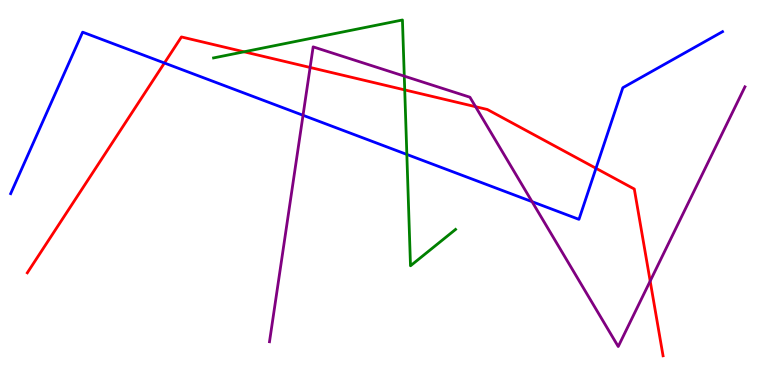[{'lines': ['blue', 'red'], 'intersections': [{'x': 2.12, 'y': 8.36}, {'x': 7.69, 'y': 5.63}]}, {'lines': ['green', 'red'], 'intersections': [{'x': 3.15, 'y': 8.65}, {'x': 5.22, 'y': 7.66}]}, {'lines': ['purple', 'red'], 'intersections': [{'x': 4.0, 'y': 8.25}, {'x': 6.14, 'y': 7.23}, {'x': 8.39, 'y': 2.7}]}, {'lines': ['blue', 'green'], 'intersections': [{'x': 5.25, 'y': 5.99}]}, {'lines': ['blue', 'purple'], 'intersections': [{'x': 3.91, 'y': 7.01}, {'x': 6.87, 'y': 4.76}]}, {'lines': ['green', 'purple'], 'intersections': [{'x': 5.22, 'y': 8.02}]}]